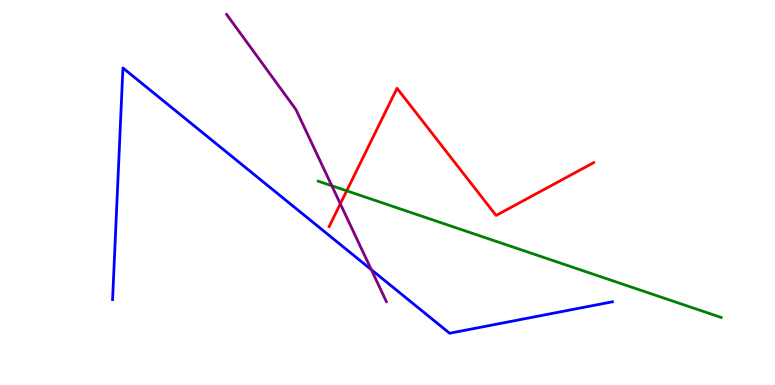[{'lines': ['blue', 'red'], 'intersections': []}, {'lines': ['green', 'red'], 'intersections': [{'x': 4.47, 'y': 5.04}]}, {'lines': ['purple', 'red'], 'intersections': [{'x': 4.39, 'y': 4.71}]}, {'lines': ['blue', 'green'], 'intersections': []}, {'lines': ['blue', 'purple'], 'intersections': [{'x': 4.79, 'y': 3.0}]}, {'lines': ['green', 'purple'], 'intersections': [{'x': 4.28, 'y': 5.17}]}]